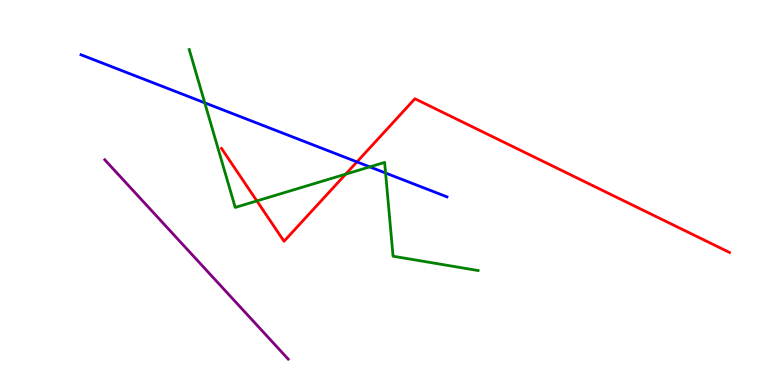[{'lines': ['blue', 'red'], 'intersections': [{'x': 4.61, 'y': 5.79}]}, {'lines': ['green', 'red'], 'intersections': [{'x': 3.31, 'y': 4.78}, {'x': 4.46, 'y': 5.48}]}, {'lines': ['purple', 'red'], 'intersections': []}, {'lines': ['blue', 'green'], 'intersections': [{'x': 2.64, 'y': 7.33}, {'x': 4.77, 'y': 5.67}, {'x': 4.98, 'y': 5.51}]}, {'lines': ['blue', 'purple'], 'intersections': []}, {'lines': ['green', 'purple'], 'intersections': []}]